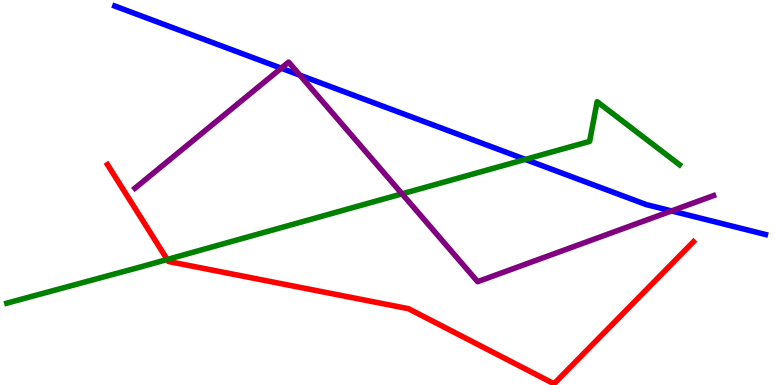[{'lines': ['blue', 'red'], 'intersections': []}, {'lines': ['green', 'red'], 'intersections': [{'x': 2.16, 'y': 3.26}]}, {'lines': ['purple', 'red'], 'intersections': []}, {'lines': ['blue', 'green'], 'intersections': [{'x': 6.78, 'y': 5.86}]}, {'lines': ['blue', 'purple'], 'intersections': [{'x': 3.63, 'y': 8.23}, {'x': 3.87, 'y': 8.05}, {'x': 8.67, 'y': 4.52}]}, {'lines': ['green', 'purple'], 'intersections': [{'x': 5.19, 'y': 4.97}]}]